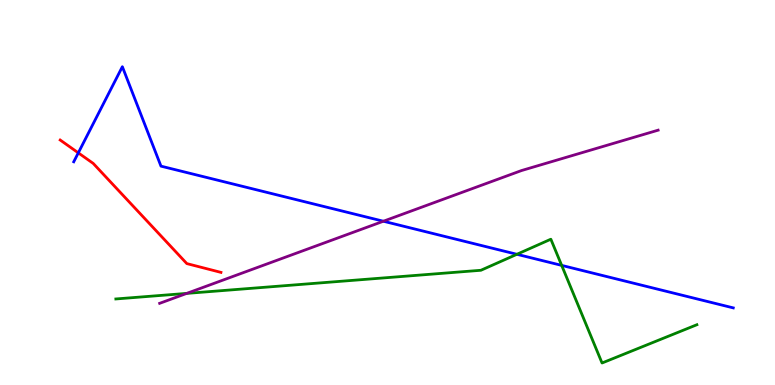[{'lines': ['blue', 'red'], 'intersections': [{'x': 1.01, 'y': 6.03}]}, {'lines': ['green', 'red'], 'intersections': []}, {'lines': ['purple', 'red'], 'intersections': []}, {'lines': ['blue', 'green'], 'intersections': [{'x': 6.67, 'y': 3.4}, {'x': 7.25, 'y': 3.11}]}, {'lines': ['blue', 'purple'], 'intersections': [{'x': 4.95, 'y': 4.25}]}, {'lines': ['green', 'purple'], 'intersections': [{'x': 2.41, 'y': 2.38}]}]